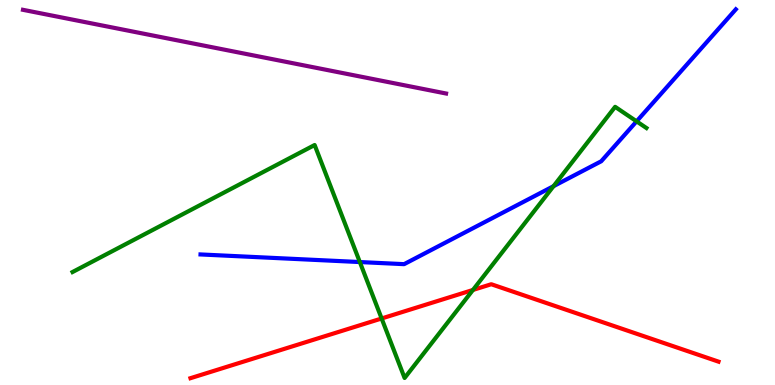[{'lines': ['blue', 'red'], 'intersections': []}, {'lines': ['green', 'red'], 'intersections': [{'x': 4.92, 'y': 1.73}, {'x': 6.1, 'y': 2.47}]}, {'lines': ['purple', 'red'], 'intersections': []}, {'lines': ['blue', 'green'], 'intersections': [{'x': 4.64, 'y': 3.19}, {'x': 7.14, 'y': 5.16}, {'x': 8.21, 'y': 6.85}]}, {'lines': ['blue', 'purple'], 'intersections': []}, {'lines': ['green', 'purple'], 'intersections': []}]